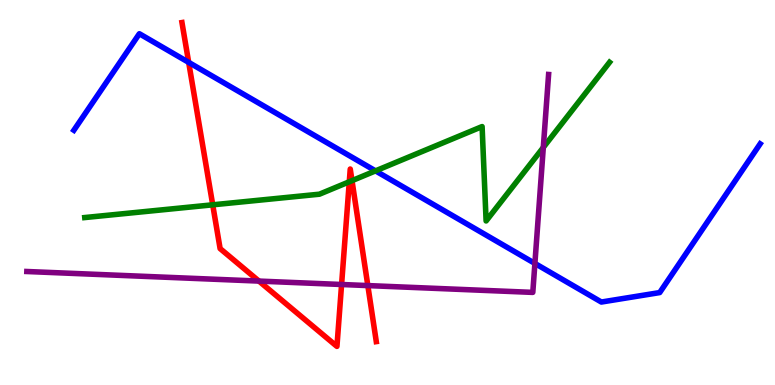[{'lines': ['blue', 'red'], 'intersections': [{'x': 2.43, 'y': 8.38}]}, {'lines': ['green', 'red'], 'intersections': [{'x': 2.74, 'y': 4.68}, {'x': 4.51, 'y': 5.28}, {'x': 4.54, 'y': 5.31}]}, {'lines': ['purple', 'red'], 'intersections': [{'x': 3.34, 'y': 2.7}, {'x': 4.41, 'y': 2.61}, {'x': 4.75, 'y': 2.58}]}, {'lines': ['blue', 'green'], 'intersections': [{'x': 4.85, 'y': 5.56}]}, {'lines': ['blue', 'purple'], 'intersections': [{'x': 6.9, 'y': 3.16}]}, {'lines': ['green', 'purple'], 'intersections': [{'x': 7.01, 'y': 6.17}]}]